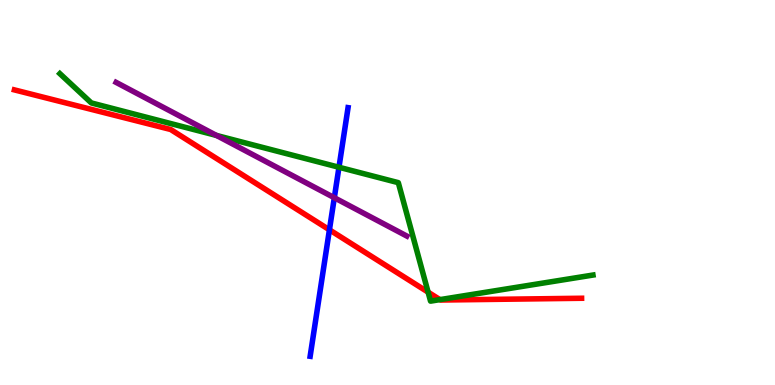[{'lines': ['blue', 'red'], 'intersections': [{'x': 4.25, 'y': 4.03}]}, {'lines': ['green', 'red'], 'intersections': [{'x': 5.52, 'y': 2.41}, {'x': 5.68, 'y': 2.22}]}, {'lines': ['purple', 'red'], 'intersections': []}, {'lines': ['blue', 'green'], 'intersections': [{'x': 4.37, 'y': 5.66}]}, {'lines': ['blue', 'purple'], 'intersections': [{'x': 4.31, 'y': 4.86}]}, {'lines': ['green', 'purple'], 'intersections': [{'x': 2.79, 'y': 6.48}]}]